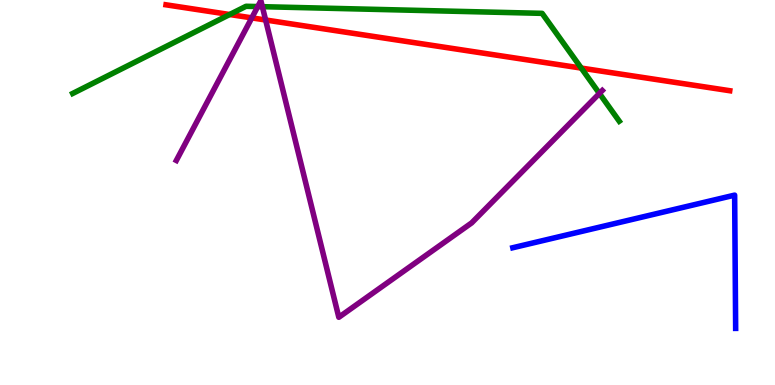[{'lines': ['blue', 'red'], 'intersections': []}, {'lines': ['green', 'red'], 'intersections': [{'x': 2.96, 'y': 9.62}, {'x': 7.5, 'y': 8.23}]}, {'lines': ['purple', 'red'], 'intersections': [{'x': 3.25, 'y': 9.54}, {'x': 3.43, 'y': 9.48}]}, {'lines': ['blue', 'green'], 'intersections': []}, {'lines': ['blue', 'purple'], 'intersections': []}, {'lines': ['green', 'purple'], 'intersections': [{'x': 3.33, 'y': 9.83}, {'x': 3.39, 'y': 9.83}, {'x': 7.73, 'y': 7.57}]}]